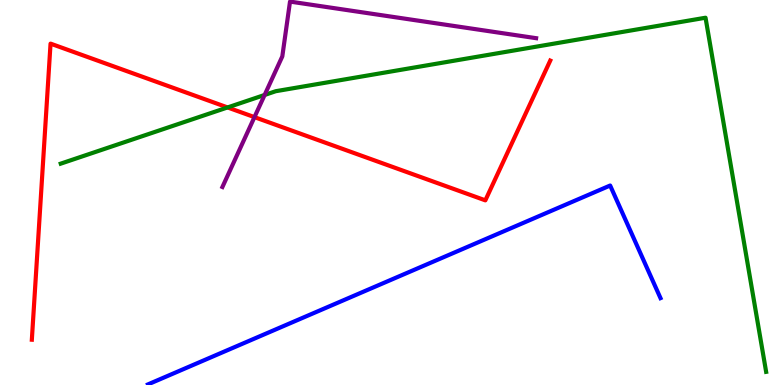[{'lines': ['blue', 'red'], 'intersections': []}, {'lines': ['green', 'red'], 'intersections': [{'x': 2.94, 'y': 7.21}]}, {'lines': ['purple', 'red'], 'intersections': [{'x': 3.28, 'y': 6.96}]}, {'lines': ['blue', 'green'], 'intersections': []}, {'lines': ['blue', 'purple'], 'intersections': []}, {'lines': ['green', 'purple'], 'intersections': [{'x': 3.41, 'y': 7.53}]}]